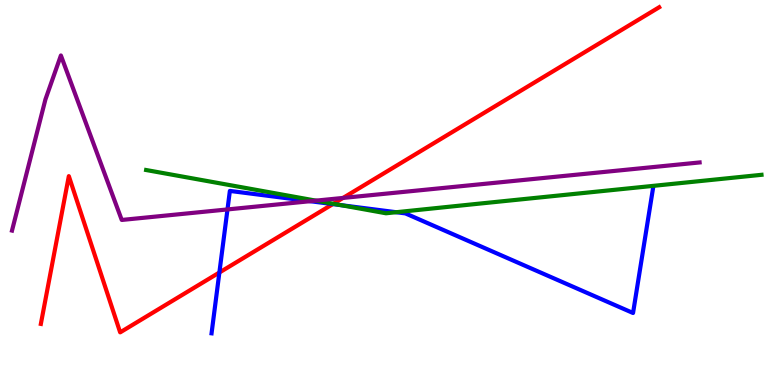[{'lines': ['blue', 'red'], 'intersections': [{'x': 2.83, 'y': 2.92}, {'x': 4.29, 'y': 4.7}]}, {'lines': ['green', 'red'], 'intersections': [{'x': 4.3, 'y': 4.71}]}, {'lines': ['purple', 'red'], 'intersections': [{'x': 4.43, 'y': 4.86}]}, {'lines': ['blue', 'green'], 'intersections': [{'x': 4.4, 'y': 4.67}, {'x': 5.11, 'y': 4.49}]}, {'lines': ['blue', 'purple'], 'intersections': [{'x': 2.94, 'y': 4.56}, {'x': 4.0, 'y': 4.77}]}, {'lines': ['green', 'purple'], 'intersections': [{'x': 4.08, 'y': 4.79}]}]